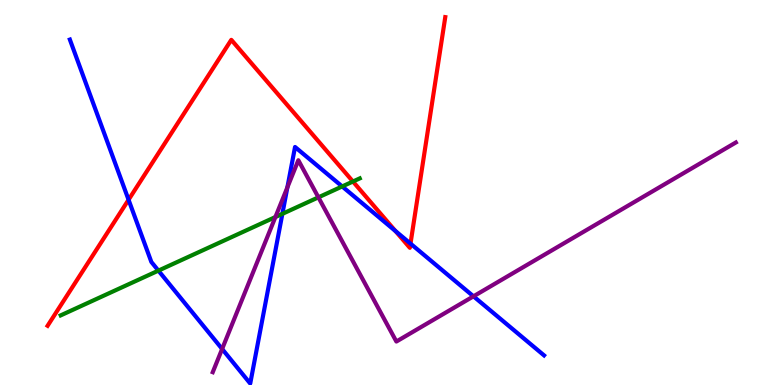[{'lines': ['blue', 'red'], 'intersections': [{'x': 1.66, 'y': 4.81}, {'x': 5.1, 'y': 4.0}, {'x': 5.3, 'y': 3.67}]}, {'lines': ['green', 'red'], 'intersections': [{'x': 4.55, 'y': 5.29}]}, {'lines': ['purple', 'red'], 'intersections': []}, {'lines': ['blue', 'green'], 'intersections': [{'x': 2.04, 'y': 2.97}, {'x': 3.64, 'y': 4.45}, {'x': 4.42, 'y': 5.16}]}, {'lines': ['blue', 'purple'], 'intersections': [{'x': 2.87, 'y': 0.936}, {'x': 3.71, 'y': 5.13}, {'x': 6.11, 'y': 2.3}]}, {'lines': ['green', 'purple'], 'intersections': [{'x': 3.55, 'y': 4.36}, {'x': 4.11, 'y': 4.87}]}]